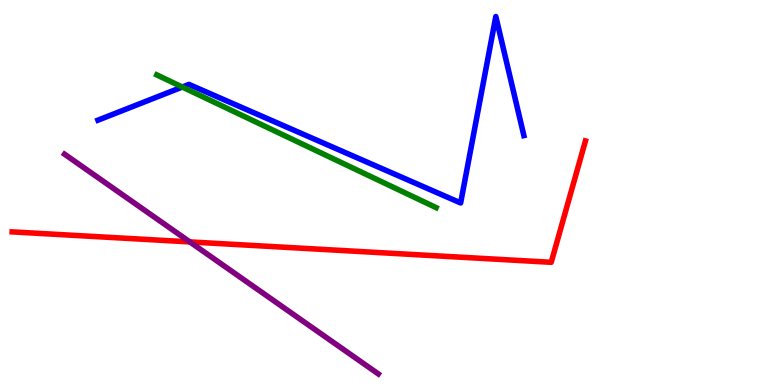[{'lines': ['blue', 'red'], 'intersections': []}, {'lines': ['green', 'red'], 'intersections': []}, {'lines': ['purple', 'red'], 'intersections': [{'x': 2.45, 'y': 3.72}]}, {'lines': ['blue', 'green'], 'intersections': [{'x': 2.35, 'y': 7.74}]}, {'lines': ['blue', 'purple'], 'intersections': []}, {'lines': ['green', 'purple'], 'intersections': []}]